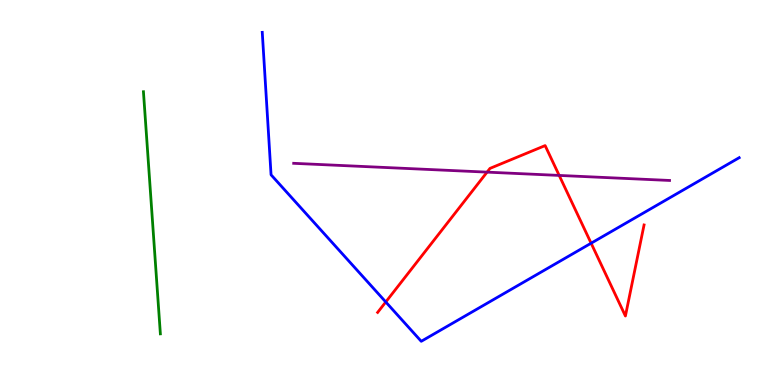[{'lines': ['blue', 'red'], 'intersections': [{'x': 4.98, 'y': 2.16}, {'x': 7.63, 'y': 3.68}]}, {'lines': ['green', 'red'], 'intersections': []}, {'lines': ['purple', 'red'], 'intersections': [{'x': 6.28, 'y': 5.53}, {'x': 7.22, 'y': 5.44}]}, {'lines': ['blue', 'green'], 'intersections': []}, {'lines': ['blue', 'purple'], 'intersections': []}, {'lines': ['green', 'purple'], 'intersections': []}]